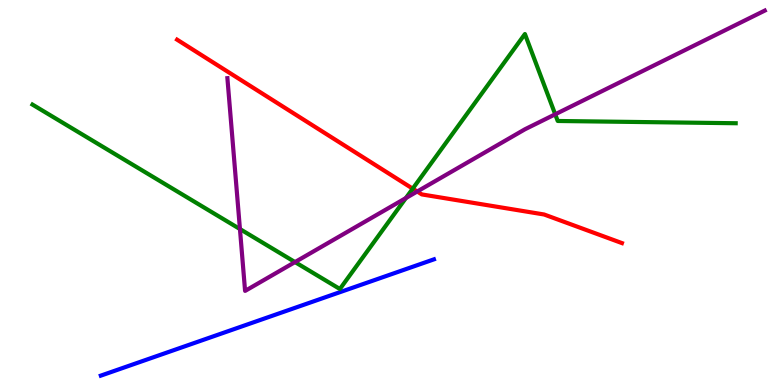[{'lines': ['blue', 'red'], 'intersections': []}, {'lines': ['green', 'red'], 'intersections': [{'x': 5.33, 'y': 5.1}]}, {'lines': ['purple', 'red'], 'intersections': [{'x': 5.38, 'y': 5.03}]}, {'lines': ['blue', 'green'], 'intersections': []}, {'lines': ['blue', 'purple'], 'intersections': []}, {'lines': ['green', 'purple'], 'intersections': [{'x': 3.1, 'y': 4.05}, {'x': 3.81, 'y': 3.19}, {'x': 5.24, 'y': 4.86}, {'x': 7.16, 'y': 7.03}]}]